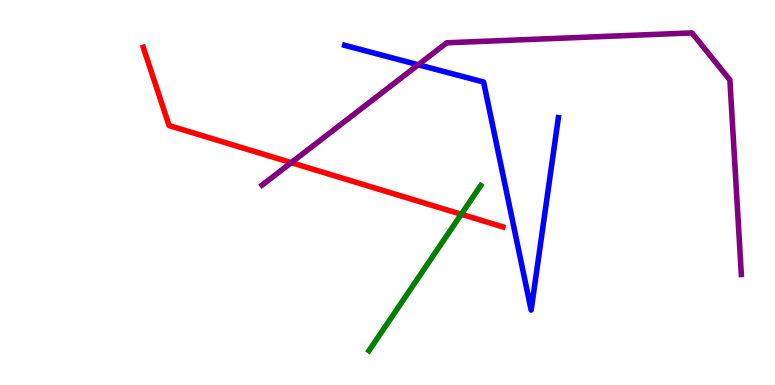[{'lines': ['blue', 'red'], 'intersections': []}, {'lines': ['green', 'red'], 'intersections': [{'x': 5.95, 'y': 4.43}]}, {'lines': ['purple', 'red'], 'intersections': [{'x': 3.76, 'y': 5.78}]}, {'lines': ['blue', 'green'], 'intersections': []}, {'lines': ['blue', 'purple'], 'intersections': [{'x': 5.4, 'y': 8.32}]}, {'lines': ['green', 'purple'], 'intersections': []}]